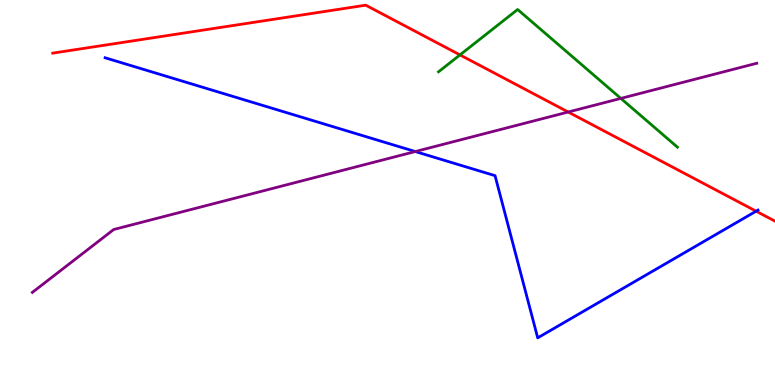[{'lines': ['blue', 'red'], 'intersections': [{'x': 9.76, 'y': 4.51}]}, {'lines': ['green', 'red'], 'intersections': [{'x': 5.94, 'y': 8.57}]}, {'lines': ['purple', 'red'], 'intersections': [{'x': 7.33, 'y': 7.09}]}, {'lines': ['blue', 'green'], 'intersections': []}, {'lines': ['blue', 'purple'], 'intersections': [{'x': 5.36, 'y': 6.06}]}, {'lines': ['green', 'purple'], 'intersections': [{'x': 8.01, 'y': 7.44}]}]